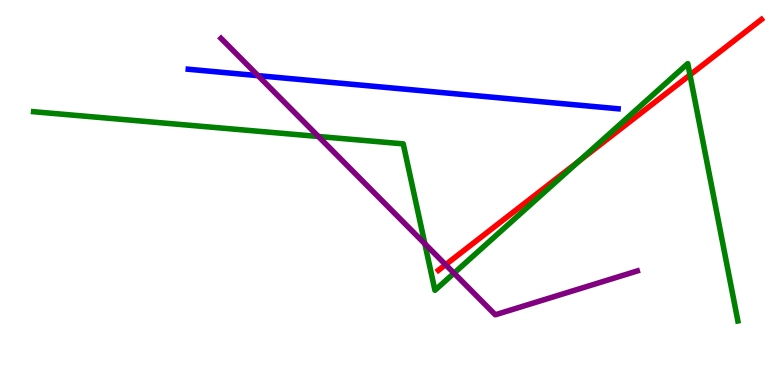[{'lines': ['blue', 'red'], 'intersections': []}, {'lines': ['green', 'red'], 'intersections': [{'x': 7.47, 'y': 5.81}, {'x': 8.9, 'y': 8.05}]}, {'lines': ['purple', 'red'], 'intersections': [{'x': 5.75, 'y': 3.12}]}, {'lines': ['blue', 'green'], 'intersections': []}, {'lines': ['blue', 'purple'], 'intersections': [{'x': 3.33, 'y': 8.04}]}, {'lines': ['green', 'purple'], 'intersections': [{'x': 4.11, 'y': 6.46}, {'x': 5.48, 'y': 3.67}, {'x': 5.86, 'y': 2.9}]}]